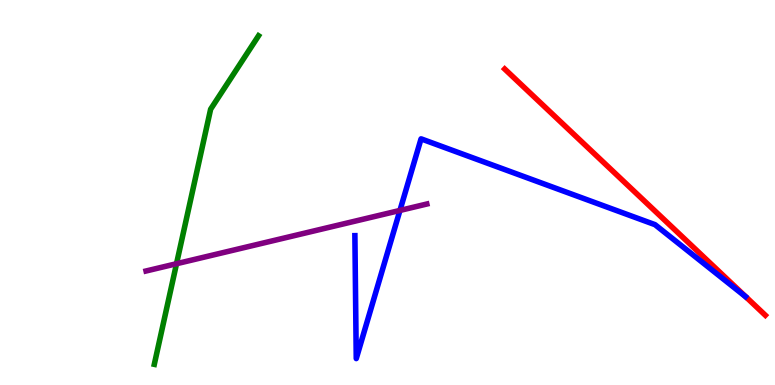[{'lines': ['blue', 'red'], 'intersections': []}, {'lines': ['green', 'red'], 'intersections': []}, {'lines': ['purple', 'red'], 'intersections': []}, {'lines': ['blue', 'green'], 'intersections': []}, {'lines': ['blue', 'purple'], 'intersections': [{'x': 5.16, 'y': 4.53}]}, {'lines': ['green', 'purple'], 'intersections': [{'x': 2.28, 'y': 3.15}]}]